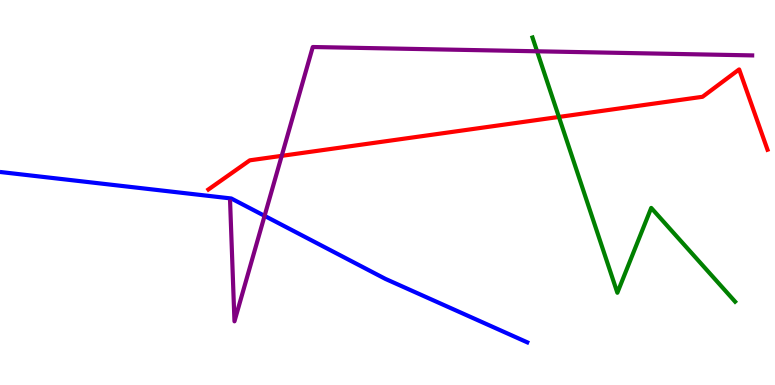[{'lines': ['blue', 'red'], 'intersections': []}, {'lines': ['green', 'red'], 'intersections': [{'x': 7.21, 'y': 6.96}]}, {'lines': ['purple', 'red'], 'intersections': [{'x': 3.63, 'y': 5.95}]}, {'lines': ['blue', 'green'], 'intersections': []}, {'lines': ['blue', 'purple'], 'intersections': [{'x': 3.41, 'y': 4.39}]}, {'lines': ['green', 'purple'], 'intersections': [{'x': 6.93, 'y': 8.67}]}]